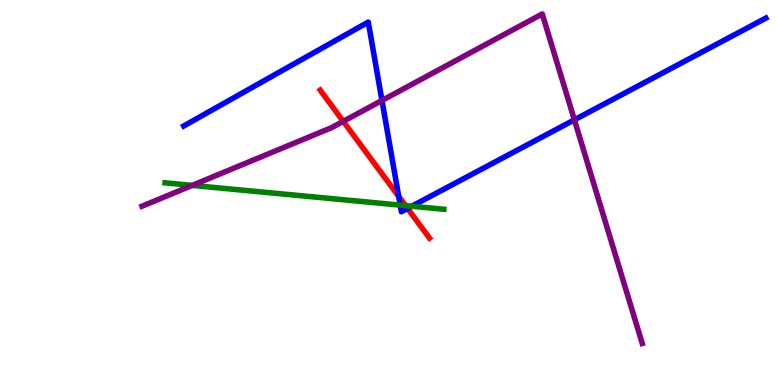[{'lines': ['blue', 'red'], 'intersections': [{'x': 5.14, 'y': 4.9}, {'x': 5.26, 'y': 4.59}]}, {'lines': ['green', 'red'], 'intersections': [{'x': 5.23, 'y': 4.66}]}, {'lines': ['purple', 'red'], 'intersections': [{'x': 4.43, 'y': 6.85}]}, {'lines': ['blue', 'green'], 'intersections': [{'x': 5.16, 'y': 4.67}, {'x': 5.31, 'y': 4.64}]}, {'lines': ['blue', 'purple'], 'intersections': [{'x': 4.93, 'y': 7.39}, {'x': 7.41, 'y': 6.89}]}, {'lines': ['green', 'purple'], 'intersections': [{'x': 2.48, 'y': 5.18}]}]